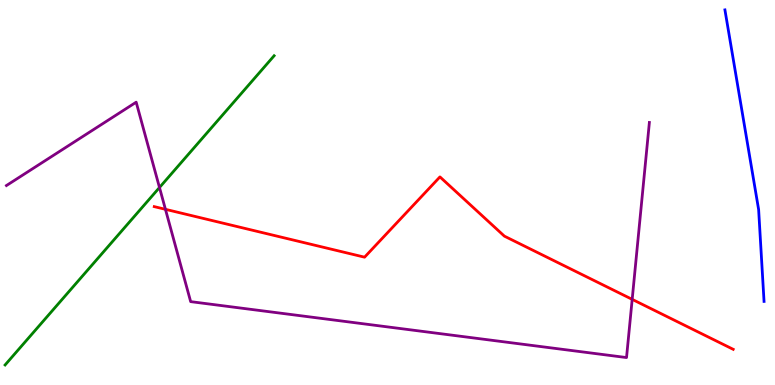[{'lines': ['blue', 'red'], 'intersections': []}, {'lines': ['green', 'red'], 'intersections': []}, {'lines': ['purple', 'red'], 'intersections': [{'x': 2.13, 'y': 4.56}, {'x': 8.16, 'y': 2.22}]}, {'lines': ['blue', 'green'], 'intersections': []}, {'lines': ['blue', 'purple'], 'intersections': []}, {'lines': ['green', 'purple'], 'intersections': [{'x': 2.06, 'y': 5.13}]}]